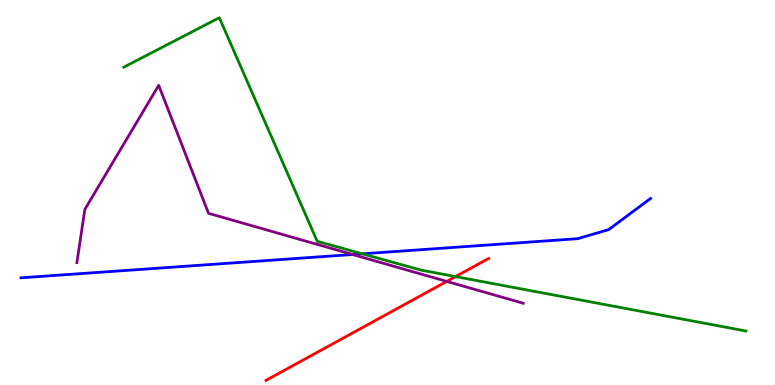[{'lines': ['blue', 'red'], 'intersections': []}, {'lines': ['green', 'red'], 'intersections': [{'x': 5.88, 'y': 2.82}]}, {'lines': ['purple', 'red'], 'intersections': [{'x': 5.76, 'y': 2.69}]}, {'lines': ['blue', 'green'], 'intersections': [{'x': 4.68, 'y': 3.41}]}, {'lines': ['blue', 'purple'], 'intersections': [{'x': 4.55, 'y': 3.39}]}, {'lines': ['green', 'purple'], 'intersections': []}]